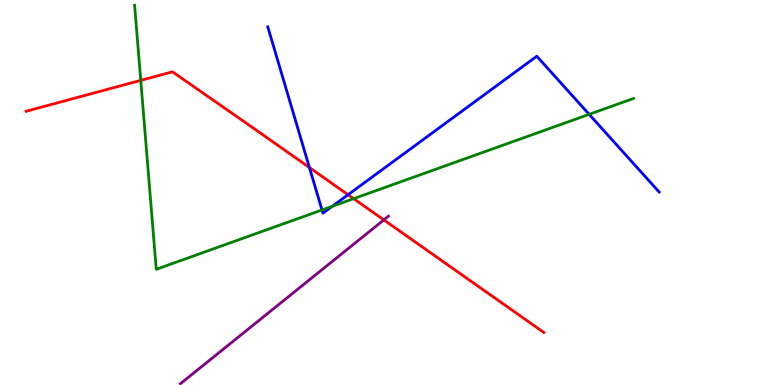[{'lines': ['blue', 'red'], 'intersections': [{'x': 3.99, 'y': 5.65}, {'x': 4.49, 'y': 4.94}]}, {'lines': ['green', 'red'], 'intersections': [{'x': 1.82, 'y': 7.91}, {'x': 4.56, 'y': 4.84}]}, {'lines': ['purple', 'red'], 'intersections': [{'x': 4.95, 'y': 4.29}]}, {'lines': ['blue', 'green'], 'intersections': [{'x': 4.15, 'y': 4.55}, {'x': 4.29, 'y': 4.64}, {'x': 7.6, 'y': 7.03}]}, {'lines': ['blue', 'purple'], 'intersections': []}, {'lines': ['green', 'purple'], 'intersections': []}]